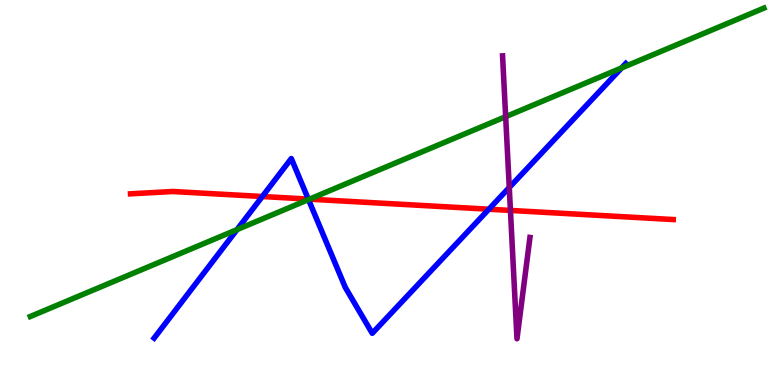[{'lines': ['blue', 'red'], 'intersections': [{'x': 3.38, 'y': 4.9}, {'x': 3.98, 'y': 4.83}, {'x': 6.31, 'y': 4.57}]}, {'lines': ['green', 'red'], 'intersections': [{'x': 3.99, 'y': 4.83}]}, {'lines': ['purple', 'red'], 'intersections': [{'x': 6.59, 'y': 4.53}]}, {'lines': ['blue', 'green'], 'intersections': [{'x': 3.06, 'y': 4.04}, {'x': 3.98, 'y': 4.82}, {'x': 8.02, 'y': 8.24}]}, {'lines': ['blue', 'purple'], 'intersections': [{'x': 6.57, 'y': 5.13}]}, {'lines': ['green', 'purple'], 'intersections': [{'x': 6.52, 'y': 6.97}]}]